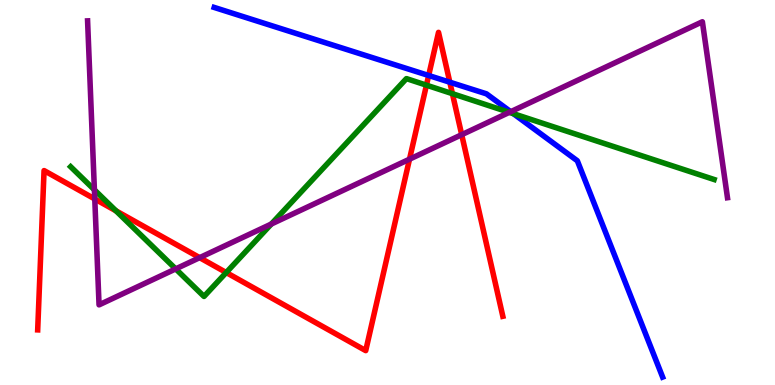[{'lines': ['blue', 'red'], 'intersections': [{'x': 5.53, 'y': 8.04}, {'x': 5.8, 'y': 7.86}]}, {'lines': ['green', 'red'], 'intersections': [{'x': 1.5, 'y': 4.52}, {'x': 2.92, 'y': 2.92}, {'x': 5.5, 'y': 7.79}, {'x': 5.84, 'y': 7.57}]}, {'lines': ['purple', 'red'], 'intersections': [{'x': 1.22, 'y': 4.83}, {'x': 2.58, 'y': 3.31}, {'x': 5.28, 'y': 5.87}, {'x': 5.96, 'y': 6.5}]}, {'lines': ['blue', 'green'], 'intersections': [{'x': 6.62, 'y': 7.05}]}, {'lines': ['blue', 'purple'], 'intersections': [{'x': 6.59, 'y': 7.1}]}, {'lines': ['green', 'purple'], 'intersections': [{'x': 1.22, 'y': 5.07}, {'x': 2.27, 'y': 3.02}, {'x': 3.5, 'y': 4.18}, {'x': 6.57, 'y': 7.08}]}]